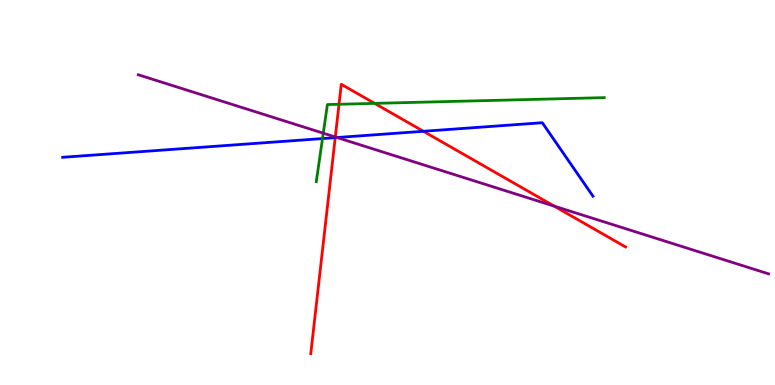[{'lines': ['blue', 'red'], 'intersections': [{'x': 4.33, 'y': 6.42}, {'x': 5.46, 'y': 6.59}]}, {'lines': ['green', 'red'], 'intersections': [{'x': 4.37, 'y': 7.29}, {'x': 4.83, 'y': 7.32}]}, {'lines': ['purple', 'red'], 'intersections': [{'x': 4.33, 'y': 6.44}, {'x': 7.15, 'y': 4.65}]}, {'lines': ['blue', 'green'], 'intersections': [{'x': 4.16, 'y': 6.4}]}, {'lines': ['blue', 'purple'], 'intersections': [{'x': 4.35, 'y': 6.43}]}, {'lines': ['green', 'purple'], 'intersections': [{'x': 4.17, 'y': 6.54}]}]